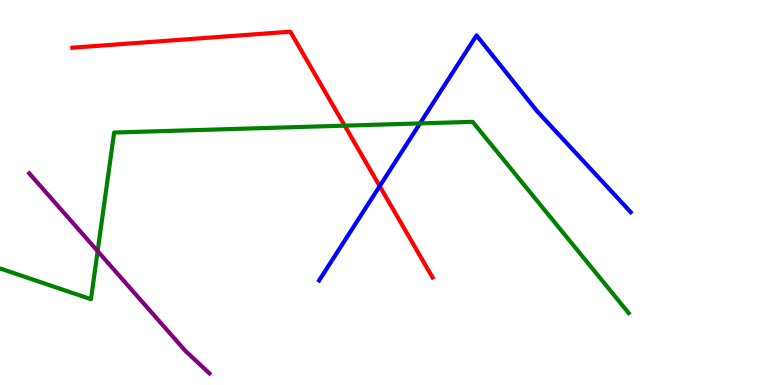[{'lines': ['blue', 'red'], 'intersections': [{'x': 4.9, 'y': 5.17}]}, {'lines': ['green', 'red'], 'intersections': [{'x': 4.45, 'y': 6.74}]}, {'lines': ['purple', 'red'], 'intersections': []}, {'lines': ['blue', 'green'], 'intersections': [{'x': 5.42, 'y': 6.79}]}, {'lines': ['blue', 'purple'], 'intersections': []}, {'lines': ['green', 'purple'], 'intersections': [{'x': 1.26, 'y': 3.48}]}]